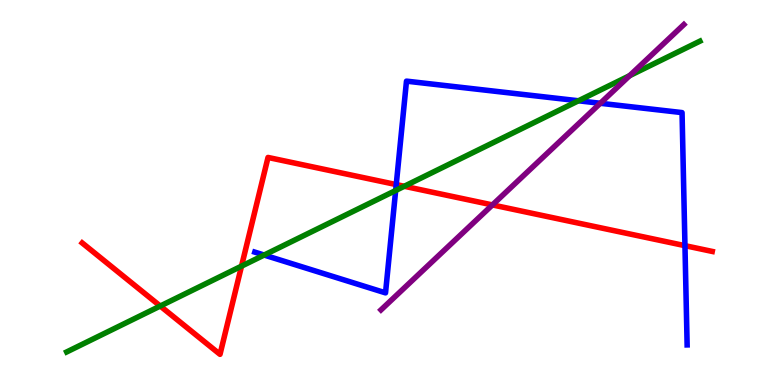[{'lines': ['blue', 'red'], 'intersections': [{'x': 5.11, 'y': 5.21}, {'x': 8.84, 'y': 3.62}]}, {'lines': ['green', 'red'], 'intersections': [{'x': 2.07, 'y': 2.05}, {'x': 3.12, 'y': 3.09}, {'x': 5.22, 'y': 5.16}]}, {'lines': ['purple', 'red'], 'intersections': [{'x': 6.35, 'y': 4.68}]}, {'lines': ['blue', 'green'], 'intersections': [{'x': 3.41, 'y': 3.38}, {'x': 5.11, 'y': 5.05}, {'x': 7.46, 'y': 7.38}]}, {'lines': ['blue', 'purple'], 'intersections': [{'x': 7.75, 'y': 7.32}]}, {'lines': ['green', 'purple'], 'intersections': [{'x': 8.12, 'y': 8.03}]}]